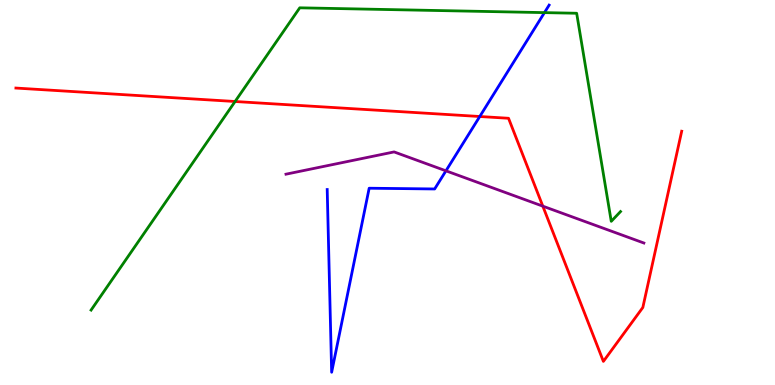[{'lines': ['blue', 'red'], 'intersections': [{'x': 6.19, 'y': 6.97}]}, {'lines': ['green', 'red'], 'intersections': [{'x': 3.03, 'y': 7.36}]}, {'lines': ['purple', 'red'], 'intersections': [{'x': 7.0, 'y': 4.65}]}, {'lines': ['blue', 'green'], 'intersections': [{'x': 7.03, 'y': 9.67}]}, {'lines': ['blue', 'purple'], 'intersections': [{'x': 5.75, 'y': 5.56}]}, {'lines': ['green', 'purple'], 'intersections': []}]